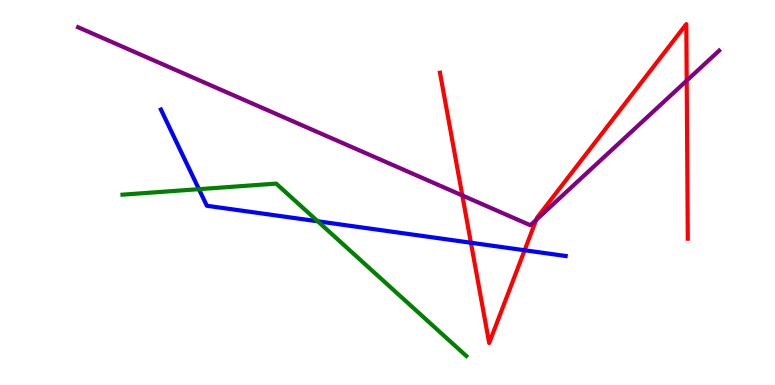[{'lines': ['blue', 'red'], 'intersections': [{'x': 6.08, 'y': 3.7}, {'x': 6.77, 'y': 3.5}]}, {'lines': ['green', 'red'], 'intersections': []}, {'lines': ['purple', 'red'], 'intersections': [{'x': 5.97, 'y': 4.92}, {'x': 6.92, 'y': 4.29}, {'x': 8.86, 'y': 7.91}]}, {'lines': ['blue', 'green'], 'intersections': [{'x': 2.57, 'y': 5.09}, {'x': 4.1, 'y': 4.25}]}, {'lines': ['blue', 'purple'], 'intersections': []}, {'lines': ['green', 'purple'], 'intersections': []}]